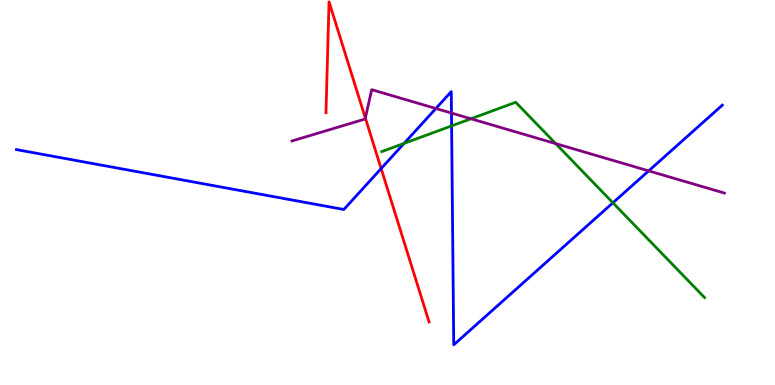[{'lines': ['blue', 'red'], 'intersections': [{'x': 4.92, 'y': 5.62}]}, {'lines': ['green', 'red'], 'intersections': []}, {'lines': ['purple', 'red'], 'intersections': [{'x': 4.71, 'y': 6.93}]}, {'lines': ['blue', 'green'], 'intersections': [{'x': 5.21, 'y': 6.28}, {'x': 5.83, 'y': 6.73}, {'x': 7.91, 'y': 4.73}]}, {'lines': ['blue', 'purple'], 'intersections': [{'x': 5.62, 'y': 7.18}, {'x': 5.83, 'y': 7.06}, {'x': 8.37, 'y': 5.56}]}, {'lines': ['green', 'purple'], 'intersections': [{'x': 6.08, 'y': 6.92}, {'x': 7.17, 'y': 6.27}]}]